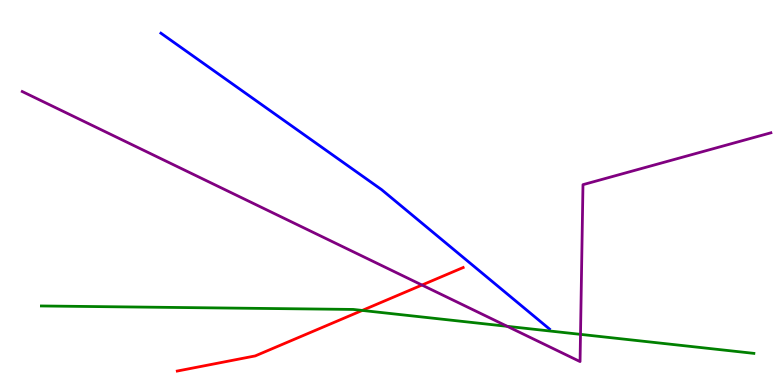[{'lines': ['blue', 'red'], 'intersections': []}, {'lines': ['green', 'red'], 'intersections': [{'x': 4.67, 'y': 1.94}]}, {'lines': ['purple', 'red'], 'intersections': [{'x': 5.44, 'y': 2.6}]}, {'lines': ['blue', 'green'], 'intersections': []}, {'lines': ['blue', 'purple'], 'intersections': []}, {'lines': ['green', 'purple'], 'intersections': [{'x': 6.55, 'y': 1.52}, {'x': 7.49, 'y': 1.32}]}]